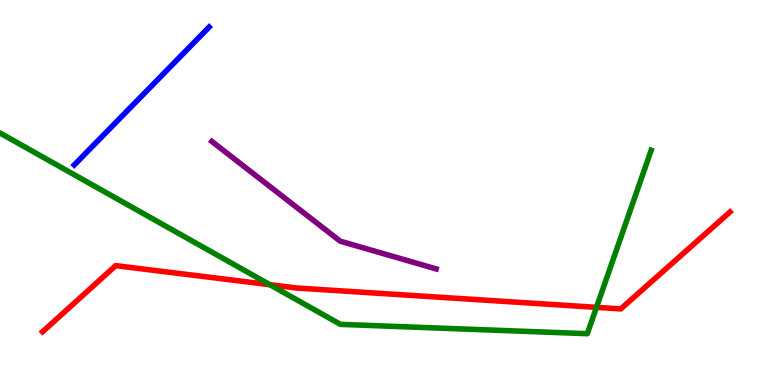[{'lines': ['blue', 'red'], 'intersections': []}, {'lines': ['green', 'red'], 'intersections': [{'x': 3.48, 'y': 2.61}, {'x': 7.7, 'y': 2.02}]}, {'lines': ['purple', 'red'], 'intersections': []}, {'lines': ['blue', 'green'], 'intersections': []}, {'lines': ['blue', 'purple'], 'intersections': []}, {'lines': ['green', 'purple'], 'intersections': []}]